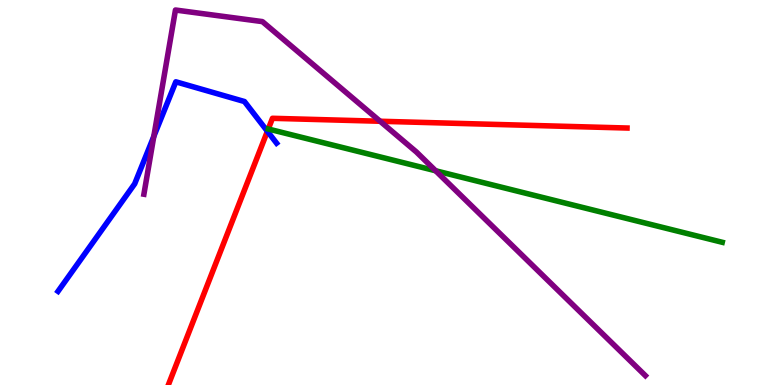[{'lines': ['blue', 'red'], 'intersections': [{'x': 3.45, 'y': 6.59}]}, {'lines': ['green', 'red'], 'intersections': []}, {'lines': ['purple', 'red'], 'intersections': [{'x': 4.9, 'y': 6.85}]}, {'lines': ['blue', 'green'], 'intersections': []}, {'lines': ['blue', 'purple'], 'intersections': [{'x': 1.98, 'y': 6.46}]}, {'lines': ['green', 'purple'], 'intersections': [{'x': 5.62, 'y': 5.56}]}]